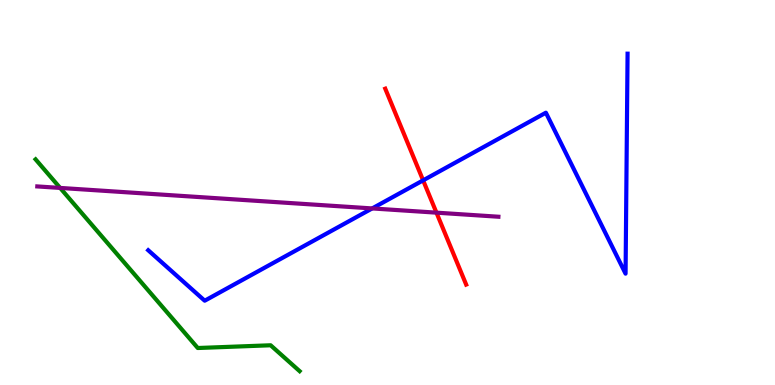[{'lines': ['blue', 'red'], 'intersections': [{'x': 5.46, 'y': 5.32}]}, {'lines': ['green', 'red'], 'intersections': []}, {'lines': ['purple', 'red'], 'intersections': [{'x': 5.63, 'y': 4.48}]}, {'lines': ['blue', 'green'], 'intersections': []}, {'lines': ['blue', 'purple'], 'intersections': [{'x': 4.8, 'y': 4.59}]}, {'lines': ['green', 'purple'], 'intersections': [{'x': 0.776, 'y': 5.12}]}]